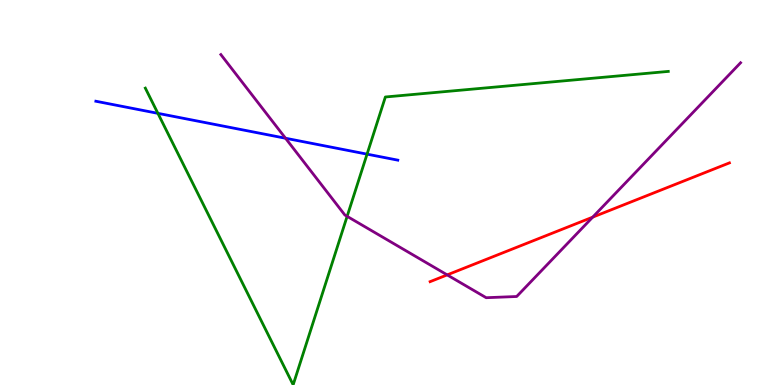[{'lines': ['blue', 'red'], 'intersections': []}, {'lines': ['green', 'red'], 'intersections': []}, {'lines': ['purple', 'red'], 'intersections': [{'x': 5.77, 'y': 2.86}, {'x': 7.65, 'y': 4.36}]}, {'lines': ['blue', 'green'], 'intersections': [{'x': 2.04, 'y': 7.06}, {'x': 4.74, 'y': 6.0}]}, {'lines': ['blue', 'purple'], 'intersections': [{'x': 3.68, 'y': 6.41}]}, {'lines': ['green', 'purple'], 'intersections': [{'x': 4.48, 'y': 4.38}]}]